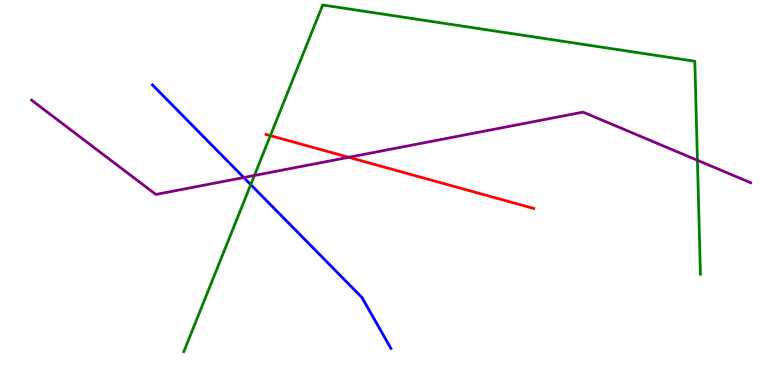[{'lines': ['blue', 'red'], 'intersections': []}, {'lines': ['green', 'red'], 'intersections': [{'x': 3.49, 'y': 6.48}]}, {'lines': ['purple', 'red'], 'intersections': [{'x': 4.5, 'y': 5.91}]}, {'lines': ['blue', 'green'], 'intersections': [{'x': 3.24, 'y': 5.2}]}, {'lines': ['blue', 'purple'], 'intersections': [{'x': 3.15, 'y': 5.39}]}, {'lines': ['green', 'purple'], 'intersections': [{'x': 3.28, 'y': 5.44}, {'x': 9.0, 'y': 5.84}]}]